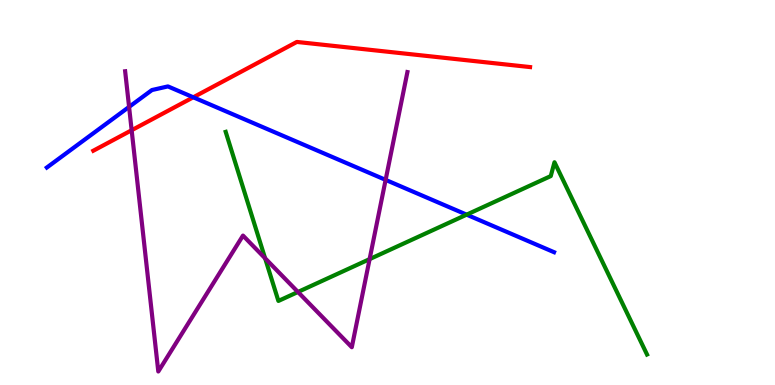[{'lines': ['blue', 'red'], 'intersections': [{'x': 2.49, 'y': 7.47}]}, {'lines': ['green', 'red'], 'intersections': []}, {'lines': ['purple', 'red'], 'intersections': [{'x': 1.7, 'y': 6.62}]}, {'lines': ['blue', 'green'], 'intersections': [{'x': 6.02, 'y': 4.42}]}, {'lines': ['blue', 'purple'], 'intersections': [{'x': 1.67, 'y': 7.22}, {'x': 4.98, 'y': 5.33}]}, {'lines': ['green', 'purple'], 'intersections': [{'x': 3.42, 'y': 3.29}, {'x': 3.84, 'y': 2.42}, {'x': 4.77, 'y': 3.27}]}]